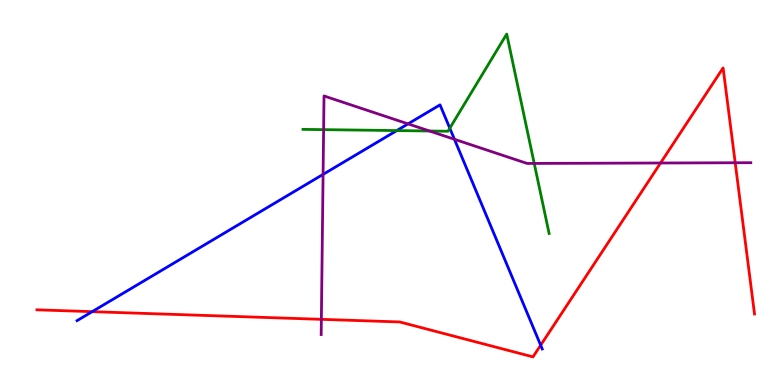[{'lines': ['blue', 'red'], 'intersections': [{'x': 1.19, 'y': 1.9}, {'x': 6.98, 'y': 1.03}]}, {'lines': ['green', 'red'], 'intersections': []}, {'lines': ['purple', 'red'], 'intersections': [{'x': 4.15, 'y': 1.71}, {'x': 8.52, 'y': 5.77}, {'x': 9.49, 'y': 5.77}]}, {'lines': ['blue', 'green'], 'intersections': [{'x': 5.12, 'y': 6.61}, {'x': 5.8, 'y': 6.67}]}, {'lines': ['blue', 'purple'], 'intersections': [{'x': 4.17, 'y': 5.47}, {'x': 5.27, 'y': 6.78}, {'x': 5.86, 'y': 6.38}]}, {'lines': ['green', 'purple'], 'intersections': [{'x': 4.18, 'y': 6.63}, {'x': 5.54, 'y': 6.6}, {'x': 6.89, 'y': 5.76}]}]